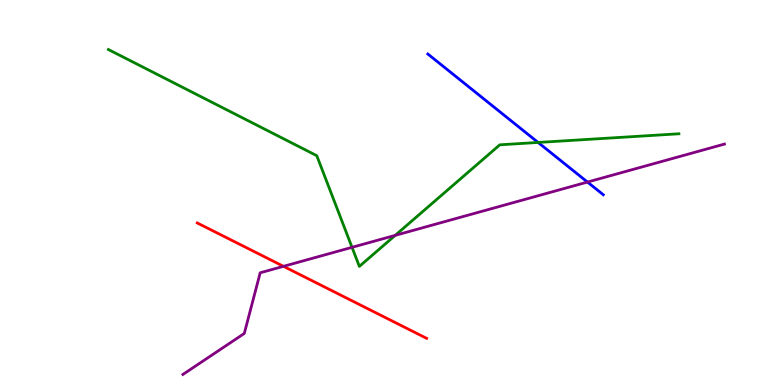[{'lines': ['blue', 'red'], 'intersections': []}, {'lines': ['green', 'red'], 'intersections': []}, {'lines': ['purple', 'red'], 'intersections': [{'x': 3.66, 'y': 3.08}]}, {'lines': ['blue', 'green'], 'intersections': [{'x': 6.94, 'y': 6.3}]}, {'lines': ['blue', 'purple'], 'intersections': [{'x': 7.58, 'y': 5.27}]}, {'lines': ['green', 'purple'], 'intersections': [{'x': 4.54, 'y': 3.58}, {'x': 5.1, 'y': 3.89}]}]